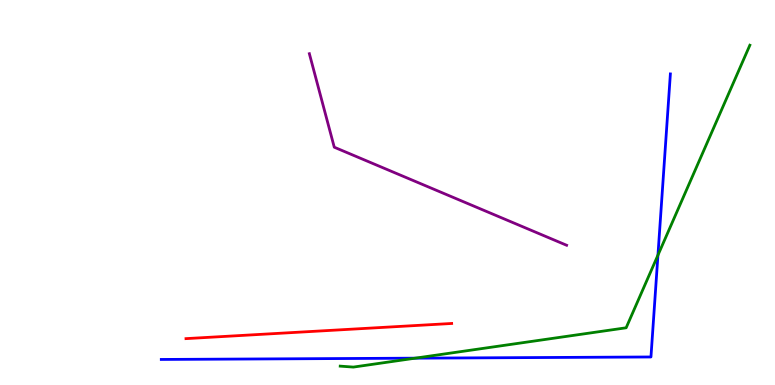[{'lines': ['blue', 'red'], 'intersections': []}, {'lines': ['green', 'red'], 'intersections': []}, {'lines': ['purple', 'red'], 'intersections': []}, {'lines': ['blue', 'green'], 'intersections': [{'x': 5.36, 'y': 0.697}, {'x': 8.49, 'y': 3.37}]}, {'lines': ['blue', 'purple'], 'intersections': []}, {'lines': ['green', 'purple'], 'intersections': []}]